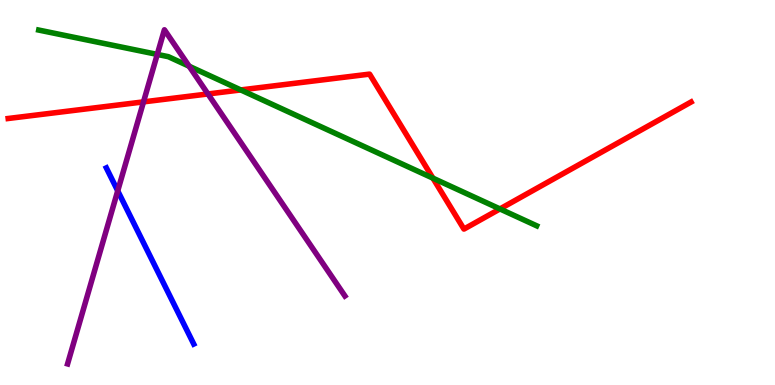[{'lines': ['blue', 'red'], 'intersections': []}, {'lines': ['green', 'red'], 'intersections': [{'x': 3.11, 'y': 7.66}, {'x': 5.59, 'y': 5.37}, {'x': 6.45, 'y': 4.57}]}, {'lines': ['purple', 'red'], 'intersections': [{'x': 1.85, 'y': 7.35}, {'x': 2.68, 'y': 7.56}]}, {'lines': ['blue', 'green'], 'intersections': []}, {'lines': ['blue', 'purple'], 'intersections': [{'x': 1.52, 'y': 5.04}]}, {'lines': ['green', 'purple'], 'intersections': [{'x': 2.03, 'y': 8.59}, {'x': 2.44, 'y': 8.28}]}]